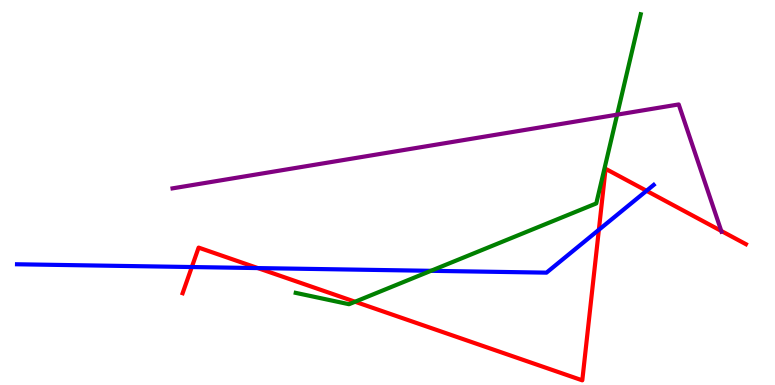[{'lines': ['blue', 'red'], 'intersections': [{'x': 2.47, 'y': 3.06}, {'x': 3.33, 'y': 3.04}, {'x': 7.73, 'y': 4.03}, {'x': 8.34, 'y': 5.04}]}, {'lines': ['green', 'red'], 'intersections': [{'x': 4.58, 'y': 2.16}]}, {'lines': ['purple', 'red'], 'intersections': [{'x': 9.31, 'y': 4.0}]}, {'lines': ['blue', 'green'], 'intersections': [{'x': 5.56, 'y': 2.97}]}, {'lines': ['blue', 'purple'], 'intersections': []}, {'lines': ['green', 'purple'], 'intersections': [{'x': 7.96, 'y': 7.02}]}]